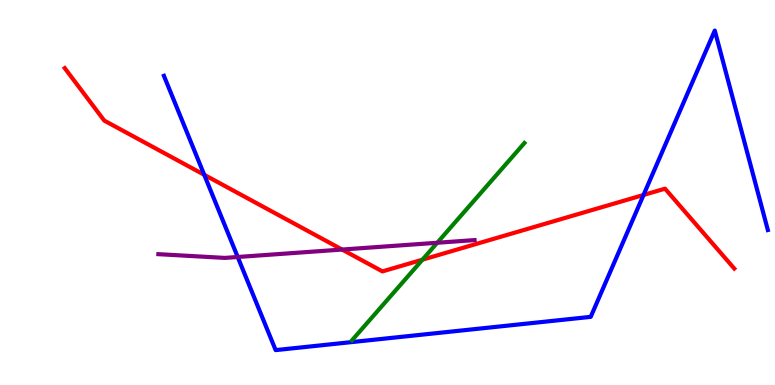[{'lines': ['blue', 'red'], 'intersections': [{'x': 2.64, 'y': 5.46}, {'x': 8.3, 'y': 4.94}]}, {'lines': ['green', 'red'], 'intersections': [{'x': 5.45, 'y': 3.25}]}, {'lines': ['purple', 'red'], 'intersections': [{'x': 4.41, 'y': 3.52}]}, {'lines': ['blue', 'green'], 'intersections': []}, {'lines': ['blue', 'purple'], 'intersections': [{'x': 3.07, 'y': 3.32}]}, {'lines': ['green', 'purple'], 'intersections': [{'x': 5.64, 'y': 3.69}]}]